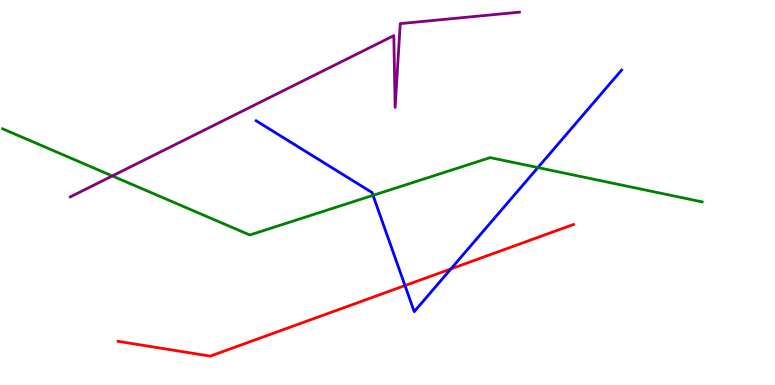[{'lines': ['blue', 'red'], 'intersections': [{'x': 5.23, 'y': 2.58}, {'x': 5.82, 'y': 3.02}]}, {'lines': ['green', 'red'], 'intersections': []}, {'lines': ['purple', 'red'], 'intersections': []}, {'lines': ['blue', 'green'], 'intersections': [{'x': 4.81, 'y': 4.93}, {'x': 6.94, 'y': 5.65}]}, {'lines': ['blue', 'purple'], 'intersections': []}, {'lines': ['green', 'purple'], 'intersections': [{'x': 1.45, 'y': 5.43}]}]